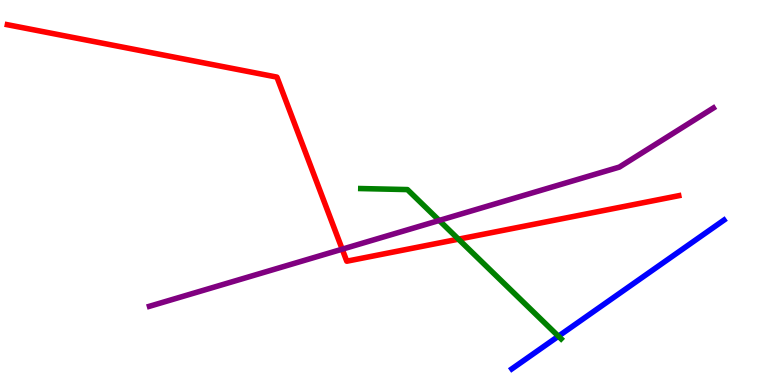[{'lines': ['blue', 'red'], 'intersections': []}, {'lines': ['green', 'red'], 'intersections': [{'x': 5.92, 'y': 3.79}]}, {'lines': ['purple', 'red'], 'intersections': [{'x': 4.42, 'y': 3.53}]}, {'lines': ['blue', 'green'], 'intersections': [{'x': 7.21, 'y': 1.27}]}, {'lines': ['blue', 'purple'], 'intersections': []}, {'lines': ['green', 'purple'], 'intersections': [{'x': 5.67, 'y': 4.27}]}]